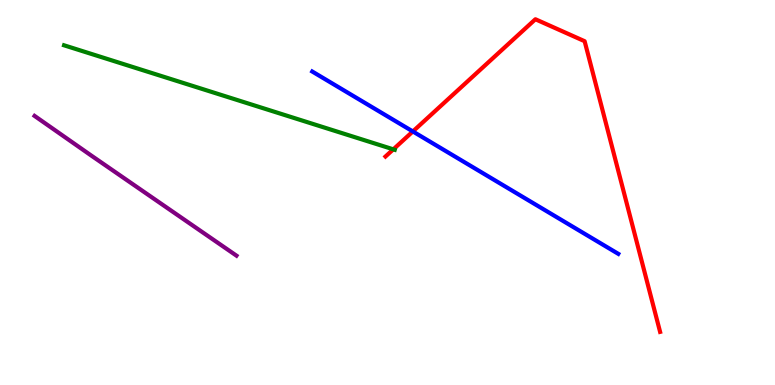[{'lines': ['blue', 'red'], 'intersections': [{'x': 5.33, 'y': 6.59}]}, {'lines': ['green', 'red'], 'intersections': [{'x': 5.08, 'y': 6.12}]}, {'lines': ['purple', 'red'], 'intersections': []}, {'lines': ['blue', 'green'], 'intersections': []}, {'lines': ['blue', 'purple'], 'intersections': []}, {'lines': ['green', 'purple'], 'intersections': []}]